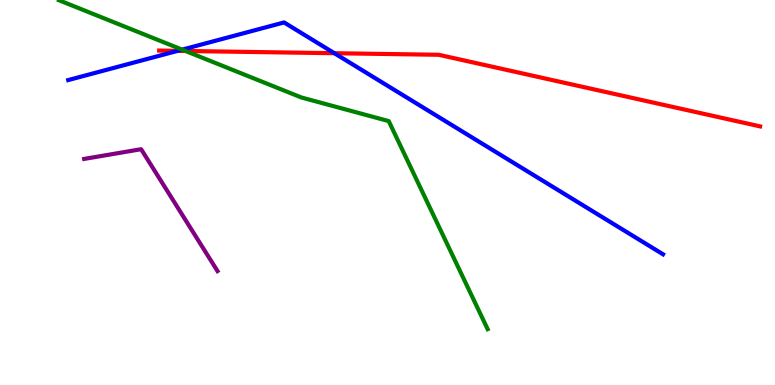[{'lines': ['blue', 'red'], 'intersections': [{'x': 2.29, 'y': 8.68}, {'x': 4.31, 'y': 8.62}]}, {'lines': ['green', 'red'], 'intersections': [{'x': 2.39, 'y': 8.68}]}, {'lines': ['purple', 'red'], 'intersections': []}, {'lines': ['blue', 'green'], 'intersections': [{'x': 2.35, 'y': 8.71}]}, {'lines': ['blue', 'purple'], 'intersections': []}, {'lines': ['green', 'purple'], 'intersections': []}]